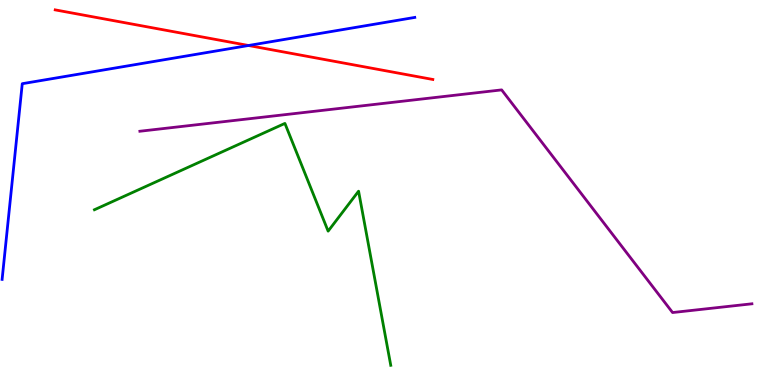[{'lines': ['blue', 'red'], 'intersections': [{'x': 3.21, 'y': 8.82}]}, {'lines': ['green', 'red'], 'intersections': []}, {'lines': ['purple', 'red'], 'intersections': []}, {'lines': ['blue', 'green'], 'intersections': []}, {'lines': ['blue', 'purple'], 'intersections': []}, {'lines': ['green', 'purple'], 'intersections': []}]